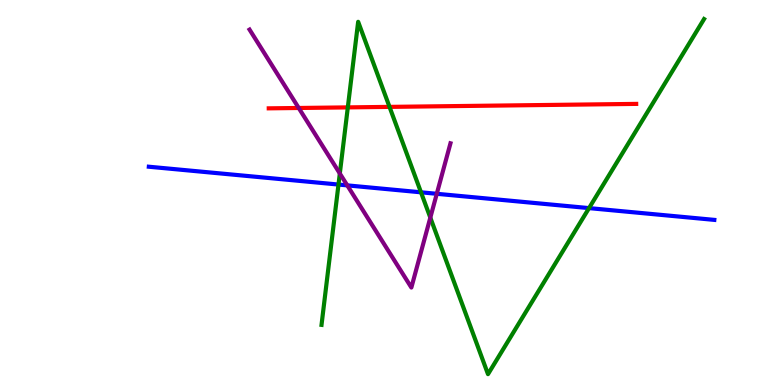[{'lines': ['blue', 'red'], 'intersections': []}, {'lines': ['green', 'red'], 'intersections': [{'x': 4.49, 'y': 7.21}, {'x': 5.03, 'y': 7.22}]}, {'lines': ['purple', 'red'], 'intersections': [{'x': 3.85, 'y': 7.2}]}, {'lines': ['blue', 'green'], 'intersections': [{'x': 4.37, 'y': 5.21}, {'x': 5.43, 'y': 5.01}, {'x': 7.6, 'y': 4.59}]}, {'lines': ['blue', 'purple'], 'intersections': [{'x': 4.48, 'y': 5.19}, {'x': 5.64, 'y': 4.97}]}, {'lines': ['green', 'purple'], 'intersections': [{'x': 4.38, 'y': 5.49}, {'x': 5.55, 'y': 4.35}]}]